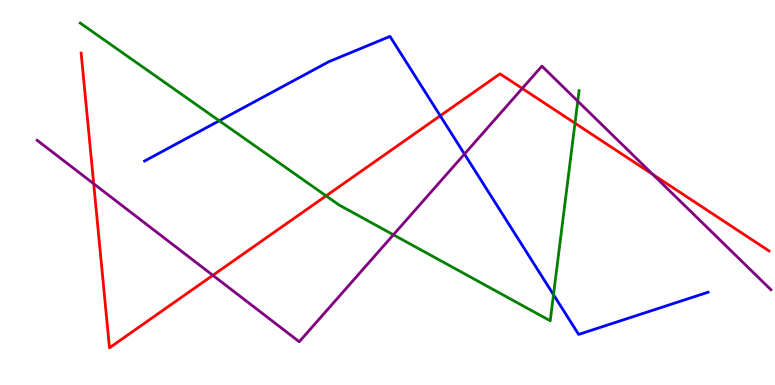[{'lines': ['blue', 'red'], 'intersections': [{'x': 5.68, 'y': 6.99}]}, {'lines': ['green', 'red'], 'intersections': [{'x': 4.21, 'y': 4.91}, {'x': 7.42, 'y': 6.8}]}, {'lines': ['purple', 'red'], 'intersections': [{'x': 1.21, 'y': 5.23}, {'x': 2.75, 'y': 2.85}, {'x': 6.74, 'y': 7.7}, {'x': 8.42, 'y': 5.47}]}, {'lines': ['blue', 'green'], 'intersections': [{'x': 2.83, 'y': 6.86}, {'x': 7.14, 'y': 2.35}]}, {'lines': ['blue', 'purple'], 'intersections': [{'x': 5.99, 'y': 6.0}]}, {'lines': ['green', 'purple'], 'intersections': [{'x': 5.08, 'y': 3.9}, {'x': 7.45, 'y': 7.37}]}]